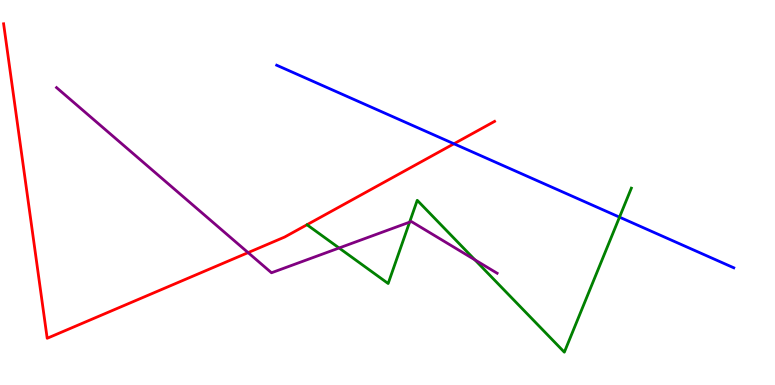[{'lines': ['blue', 'red'], 'intersections': [{'x': 5.86, 'y': 6.27}]}, {'lines': ['green', 'red'], 'intersections': []}, {'lines': ['purple', 'red'], 'intersections': [{'x': 3.2, 'y': 3.44}]}, {'lines': ['blue', 'green'], 'intersections': [{'x': 7.99, 'y': 4.36}]}, {'lines': ['blue', 'purple'], 'intersections': []}, {'lines': ['green', 'purple'], 'intersections': [{'x': 4.38, 'y': 3.56}, {'x': 5.29, 'y': 4.23}, {'x': 6.13, 'y': 3.25}]}]